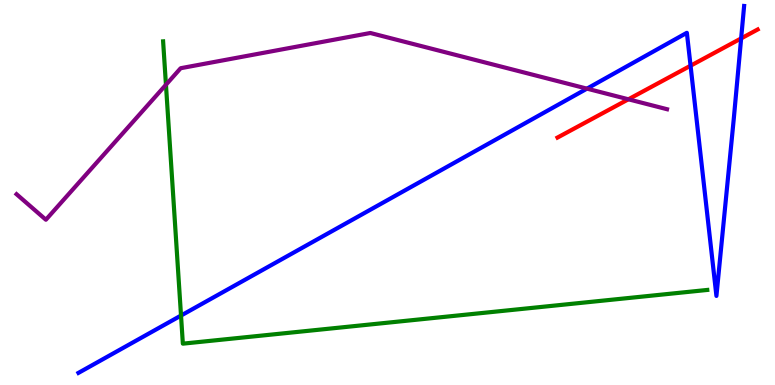[{'lines': ['blue', 'red'], 'intersections': [{'x': 8.91, 'y': 8.29}, {'x': 9.56, 'y': 9.0}]}, {'lines': ['green', 'red'], 'intersections': []}, {'lines': ['purple', 'red'], 'intersections': [{'x': 8.11, 'y': 7.42}]}, {'lines': ['blue', 'green'], 'intersections': [{'x': 2.34, 'y': 1.8}]}, {'lines': ['blue', 'purple'], 'intersections': [{'x': 7.57, 'y': 7.7}]}, {'lines': ['green', 'purple'], 'intersections': [{'x': 2.14, 'y': 7.8}]}]